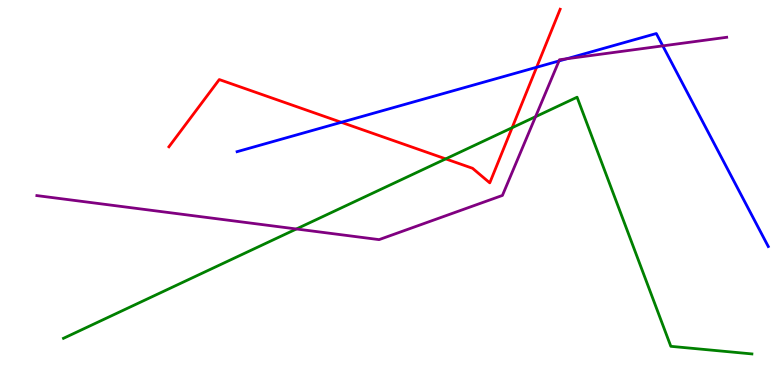[{'lines': ['blue', 'red'], 'intersections': [{'x': 4.4, 'y': 6.82}, {'x': 6.92, 'y': 8.25}]}, {'lines': ['green', 'red'], 'intersections': [{'x': 5.75, 'y': 5.87}, {'x': 6.61, 'y': 6.68}]}, {'lines': ['purple', 'red'], 'intersections': []}, {'lines': ['blue', 'green'], 'intersections': []}, {'lines': ['blue', 'purple'], 'intersections': [{'x': 7.21, 'y': 8.42}, {'x': 7.31, 'y': 8.47}, {'x': 8.55, 'y': 8.81}]}, {'lines': ['green', 'purple'], 'intersections': [{'x': 3.82, 'y': 4.05}, {'x': 6.91, 'y': 6.97}]}]